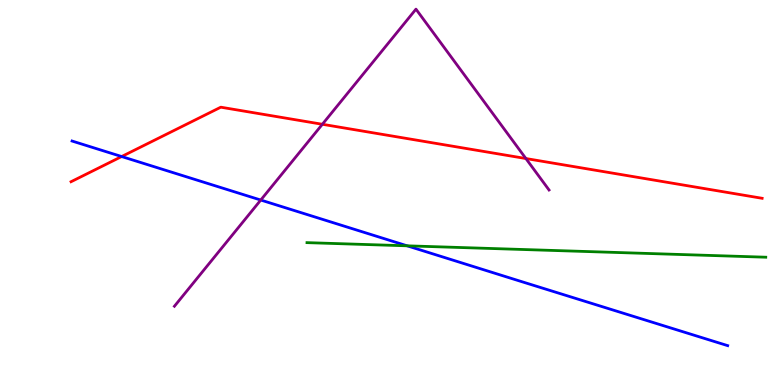[{'lines': ['blue', 'red'], 'intersections': [{'x': 1.57, 'y': 5.93}]}, {'lines': ['green', 'red'], 'intersections': []}, {'lines': ['purple', 'red'], 'intersections': [{'x': 4.16, 'y': 6.77}, {'x': 6.79, 'y': 5.88}]}, {'lines': ['blue', 'green'], 'intersections': [{'x': 5.25, 'y': 3.62}]}, {'lines': ['blue', 'purple'], 'intersections': [{'x': 3.36, 'y': 4.8}]}, {'lines': ['green', 'purple'], 'intersections': []}]